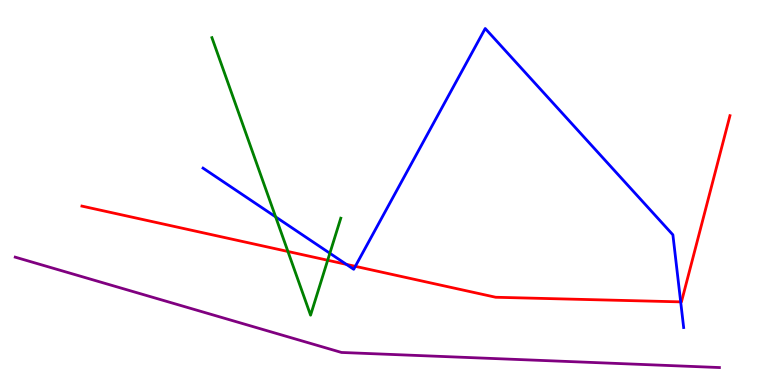[{'lines': ['blue', 'red'], 'intersections': [{'x': 4.47, 'y': 3.13}, {'x': 4.58, 'y': 3.08}, {'x': 8.78, 'y': 2.16}]}, {'lines': ['green', 'red'], 'intersections': [{'x': 3.72, 'y': 3.47}, {'x': 4.23, 'y': 3.24}]}, {'lines': ['purple', 'red'], 'intersections': []}, {'lines': ['blue', 'green'], 'intersections': [{'x': 3.56, 'y': 4.37}, {'x': 4.26, 'y': 3.42}]}, {'lines': ['blue', 'purple'], 'intersections': []}, {'lines': ['green', 'purple'], 'intersections': []}]